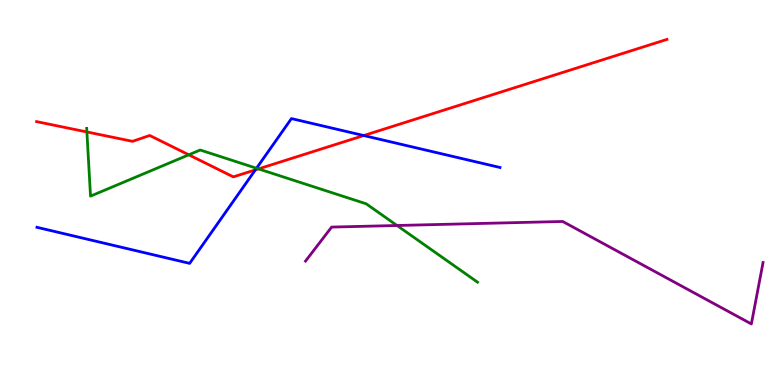[{'lines': ['blue', 'red'], 'intersections': [{'x': 3.3, 'y': 5.59}, {'x': 4.69, 'y': 6.48}]}, {'lines': ['green', 'red'], 'intersections': [{'x': 1.12, 'y': 6.57}, {'x': 2.44, 'y': 5.98}, {'x': 3.34, 'y': 5.61}]}, {'lines': ['purple', 'red'], 'intersections': []}, {'lines': ['blue', 'green'], 'intersections': [{'x': 3.31, 'y': 5.63}]}, {'lines': ['blue', 'purple'], 'intersections': []}, {'lines': ['green', 'purple'], 'intersections': [{'x': 5.12, 'y': 4.14}]}]